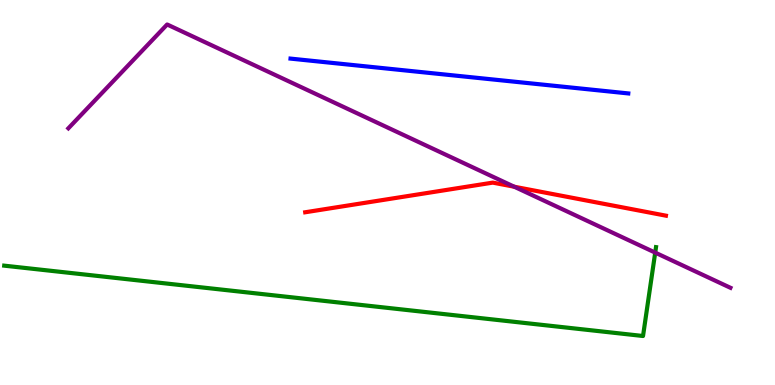[{'lines': ['blue', 'red'], 'intersections': []}, {'lines': ['green', 'red'], 'intersections': []}, {'lines': ['purple', 'red'], 'intersections': [{'x': 6.64, 'y': 5.15}]}, {'lines': ['blue', 'green'], 'intersections': []}, {'lines': ['blue', 'purple'], 'intersections': []}, {'lines': ['green', 'purple'], 'intersections': [{'x': 8.45, 'y': 3.44}]}]